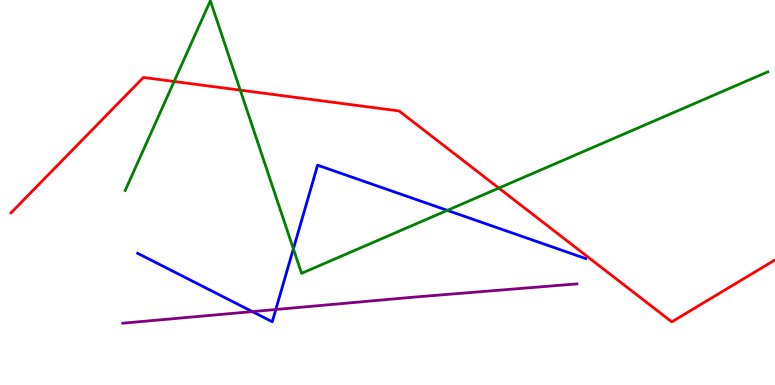[{'lines': ['blue', 'red'], 'intersections': []}, {'lines': ['green', 'red'], 'intersections': [{'x': 2.25, 'y': 7.88}, {'x': 3.1, 'y': 7.66}, {'x': 6.44, 'y': 5.11}]}, {'lines': ['purple', 'red'], 'intersections': []}, {'lines': ['blue', 'green'], 'intersections': [{'x': 3.79, 'y': 3.54}, {'x': 5.77, 'y': 4.54}]}, {'lines': ['blue', 'purple'], 'intersections': [{'x': 3.26, 'y': 1.91}, {'x': 3.56, 'y': 1.96}]}, {'lines': ['green', 'purple'], 'intersections': []}]